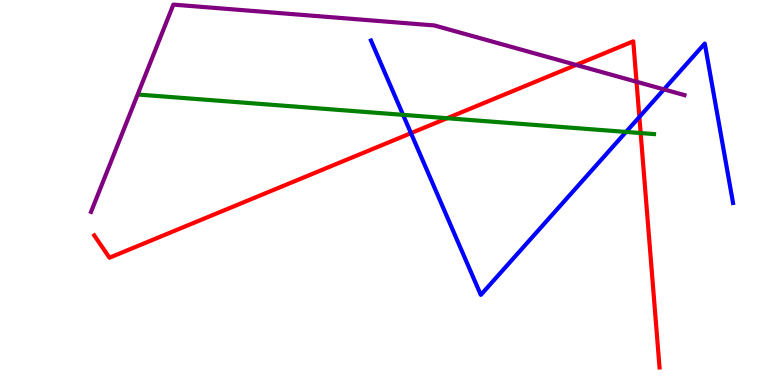[{'lines': ['blue', 'red'], 'intersections': [{'x': 5.3, 'y': 6.54}, {'x': 8.25, 'y': 6.96}]}, {'lines': ['green', 'red'], 'intersections': [{'x': 5.77, 'y': 6.93}, {'x': 8.27, 'y': 6.54}]}, {'lines': ['purple', 'red'], 'intersections': [{'x': 7.43, 'y': 8.31}, {'x': 8.21, 'y': 7.88}]}, {'lines': ['blue', 'green'], 'intersections': [{'x': 5.2, 'y': 7.02}, {'x': 8.08, 'y': 6.57}]}, {'lines': ['blue', 'purple'], 'intersections': [{'x': 8.57, 'y': 7.68}]}, {'lines': ['green', 'purple'], 'intersections': []}]